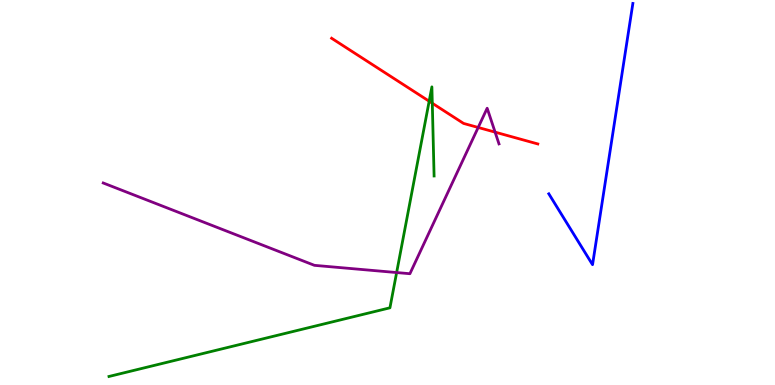[{'lines': ['blue', 'red'], 'intersections': []}, {'lines': ['green', 'red'], 'intersections': [{'x': 5.54, 'y': 7.37}, {'x': 5.58, 'y': 7.32}]}, {'lines': ['purple', 'red'], 'intersections': [{'x': 6.17, 'y': 6.69}, {'x': 6.39, 'y': 6.57}]}, {'lines': ['blue', 'green'], 'intersections': []}, {'lines': ['blue', 'purple'], 'intersections': []}, {'lines': ['green', 'purple'], 'intersections': [{'x': 5.12, 'y': 2.92}]}]